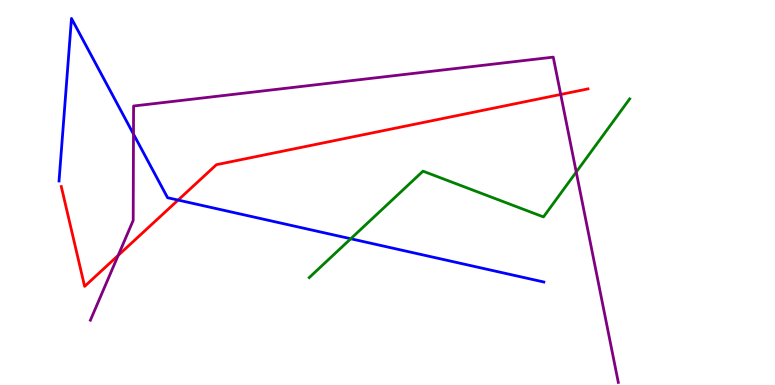[{'lines': ['blue', 'red'], 'intersections': [{'x': 2.3, 'y': 4.8}]}, {'lines': ['green', 'red'], 'intersections': []}, {'lines': ['purple', 'red'], 'intersections': [{'x': 1.53, 'y': 3.37}, {'x': 7.24, 'y': 7.55}]}, {'lines': ['blue', 'green'], 'intersections': [{'x': 4.53, 'y': 3.8}]}, {'lines': ['blue', 'purple'], 'intersections': [{'x': 1.72, 'y': 6.52}]}, {'lines': ['green', 'purple'], 'intersections': [{'x': 7.44, 'y': 5.53}]}]